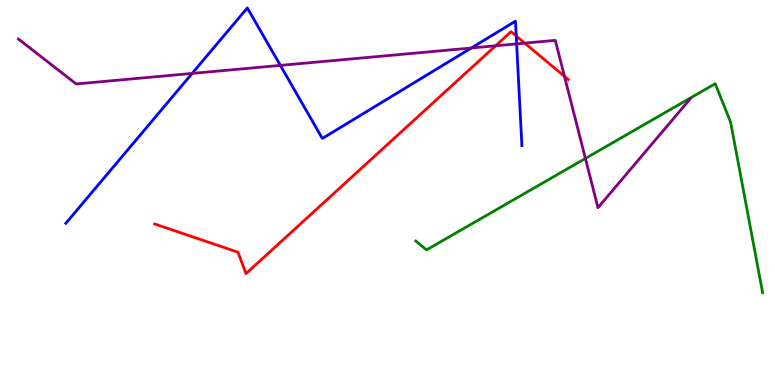[{'lines': ['blue', 'red'], 'intersections': [{'x': 6.66, 'y': 9.06}]}, {'lines': ['green', 'red'], 'intersections': []}, {'lines': ['purple', 'red'], 'intersections': [{'x': 6.39, 'y': 8.81}, {'x': 6.77, 'y': 8.88}, {'x': 7.28, 'y': 8.02}]}, {'lines': ['blue', 'green'], 'intersections': []}, {'lines': ['blue', 'purple'], 'intersections': [{'x': 2.48, 'y': 8.09}, {'x': 3.62, 'y': 8.3}, {'x': 6.08, 'y': 8.75}, {'x': 6.67, 'y': 8.86}]}, {'lines': ['green', 'purple'], 'intersections': [{'x': 7.55, 'y': 5.88}]}]